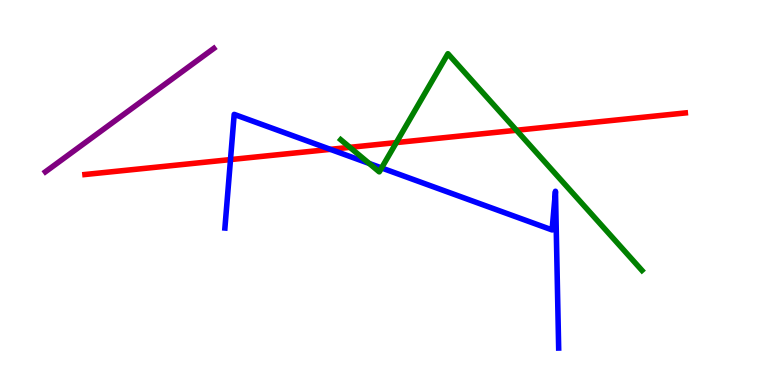[{'lines': ['blue', 'red'], 'intersections': [{'x': 2.97, 'y': 5.85}, {'x': 4.26, 'y': 6.12}]}, {'lines': ['green', 'red'], 'intersections': [{'x': 4.51, 'y': 6.17}, {'x': 5.11, 'y': 6.3}, {'x': 6.66, 'y': 6.62}]}, {'lines': ['purple', 'red'], 'intersections': []}, {'lines': ['blue', 'green'], 'intersections': [{'x': 4.76, 'y': 5.75}, {'x': 4.92, 'y': 5.64}]}, {'lines': ['blue', 'purple'], 'intersections': []}, {'lines': ['green', 'purple'], 'intersections': []}]